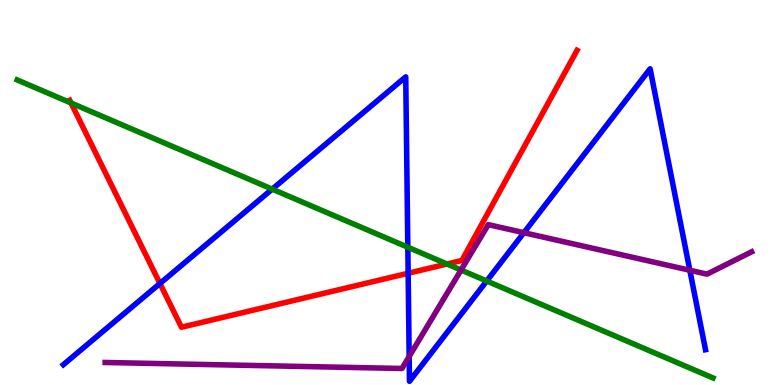[{'lines': ['blue', 'red'], 'intersections': [{'x': 2.06, 'y': 2.64}, {'x': 5.27, 'y': 2.9}]}, {'lines': ['green', 'red'], 'intersections': [{'x': 0.917, 'y': 7.33}, {'x': 5.77, 'y': 3.14}]}, {'lines': ['purple', 'red'], 'intersections': []}, {'lines': ['blue', 'green'], 'intersections': [{'x': 3.51, 'y': 5.09}, {'x': 5.26, 'y': 3.58}, {'x': 6.28, 'y': 2.7}]}, {'lines': ['blue', 'purple'], 'intersections': [{'x': 5.28, 'y': 0.741}, {'x': 6.76, 'y': 3.96}, {'x': 8.9, 'y': 2.98}]}, {'lines': ['green', 'purple'], 'intersections': [{'x': 5.95, 'y': 2.99}]}]